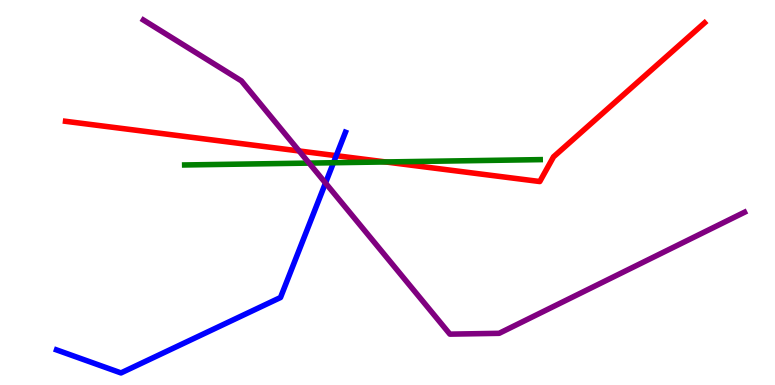[{'lines': ['blue', 'red'], 'intersections': [{'x': 4.34, 'y': 5.96}]}, {'lines': ['green', 'red'], 'intersections': [{'x': 4.98, 'y': 5.79}]}, {'lines': ['purple', 'red'], 'intersections': [{'x': 3.86, 'y': 6.08}]}, {'lines': ['blue', 'green'], 'intersections': [{'x': 4.3, 'y': 5.77}]}, {'lines': ['blue', 'purple'], 'intersections': [{'x': 4.2, 'y': 5.25}]}, {'lines': ['green', 'purple'], 'intersections': [{'x': 3.99, 'y': 5.76}]}]